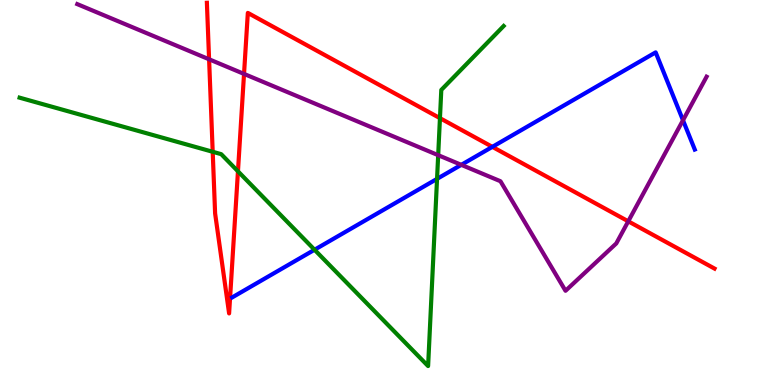[{'lines': ['blue', 'red'], 'intersections': [{'x': 6.35, 'y': 6.19}]}, {'lines': ['green', 'red'], 'intersections': [{'x': 2.74, 'y': 6.06}, {'x': 3.07, 'y': 5.55}, {'x': 5.68, 'y': 6.93}]}, {'lines': ['purple', 'red'], 'intersections': [{'x': 2.7, 'y': 8.46}, {'x': 3.15, 'y': 8.08}, {'x': 8.11, 'y': 4.25}]}, {'lines': ['blue', 'green'], 'intersections': [{'x': 4.06, 'y': 3.51}, {'x': 5.64, 'y': 5.35}]}, {'lines': ['blue', 'purple'], 'intersections': [{'x': 5.95, 'y': 5.72}, {'x': 8.81, 'y': 6.88}]}, {'lines': ['green', 'purple'], 'intersections': [{'x': 5.65, 'y': 5.97}]}]